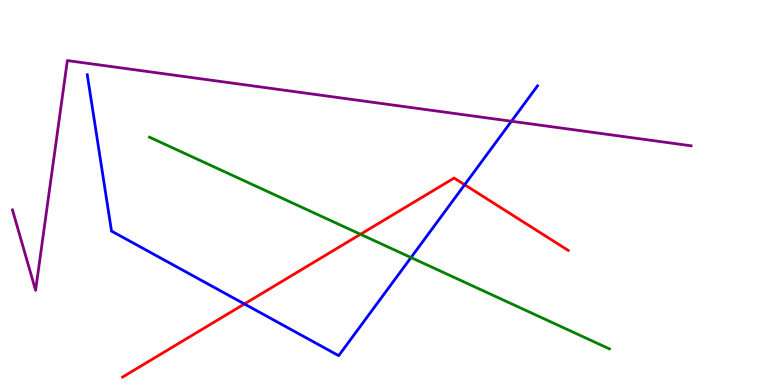[{'lines': ['blue', 'red'], 'intersections': [{'x': 3.15, 'y': 2.11}, {'x': 6.0, 'y': 5.2}]}, {'lines': ['green', 'red'], 'intersections': [{'x': 4.65, 'y': 3.91}]}, {'lines': ['purple', 'red'], 'intersections': []}, {'lines': ['blue', 'green'], 'intersections': [{'x': 5.3, 'y': 3.31}]}, {'lines': ['blue', 'purple'], 'intersections': [{'x': 6.6, 'y': 6.85}]}, {'lines': ['green', 'purple'], 'intersections': []}]